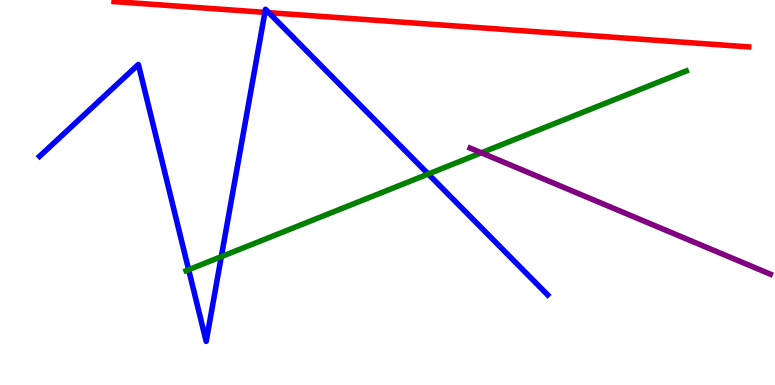[{'lines': ['blue', 'red'], 'intersections': [{'x': 3.42, 'y': 9.68}, {'x': 3.47, 'y': 9.67}]}, {'lines': ['green', 'red'], 'intersections': []}, {'lines': ['purple', 'red'], 'intersections': []}, {'lines': ['blue', 'green'], 'intersections': [{'x': 2.43, 'y': 3.0}, {'x': 2.86, 'y': 3.33}, {'x': 5.53, 'y': 5.48}]}, {'lines': ['blue', 'purple'], 'intersections': []}, {'lines': ['green', 'purple'], 'intersections': [{'x': 6.21, 'y': 6.03}]}]